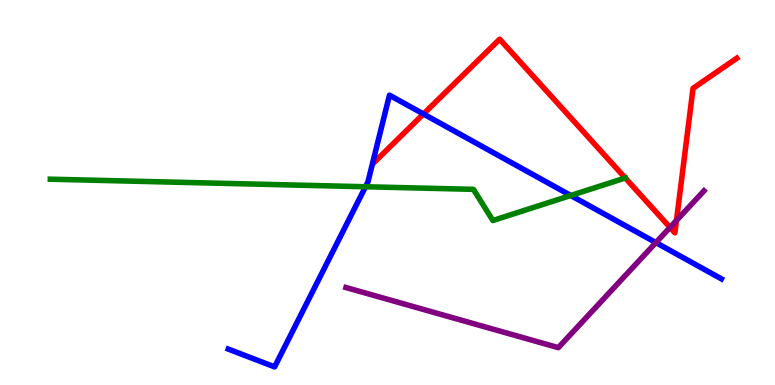[{'lines': ['blue', 'red'], 'intersections': [{'x': 5.46, 'y': 7.04}]}, {'lines': ['green', 'red'], 'intersections': [{'x': 8.07, 'y': 5.38}]}, {'lines': ['purple', 'red'], 'intersections': [{'x': 8.65, 'y': 4.09}, {'x': 8.73, 'y': 4.27}]}, {'lines': ['blue', 'green'], 'intersections': [{'x': 4.72, 'y': 5.15}, {'x': 7.36, 'y': 4.92}]}, {'lines': ['blue', 'purple'], 'intersections': [{'x': 8.46, 'y': 3.7}]}, {'lines': ['green', 'purple'], 'intersections': []}]